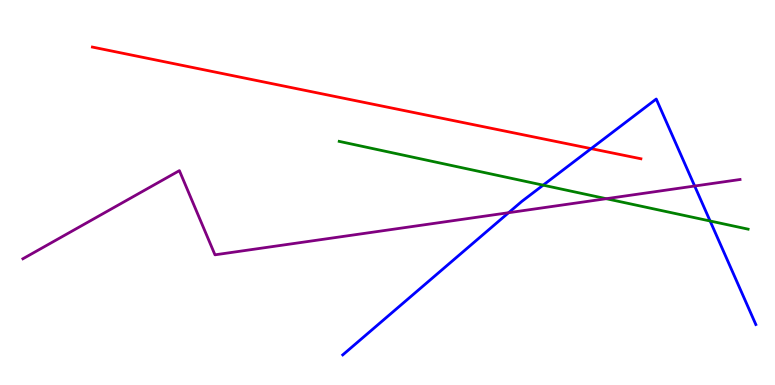[{'lines': ['blue', 'red'], 'intersections': [{'x': 7.63, 'y': 6.14}]}, {'lines': ['green', 'red'], 'intersections': []}, {'lines': ['purple', 'red'], 'intersections': []}, {'lines': ['blue', 'green'], 'intersections': [{'x': 7.01, 'y': 5.19}, {'x': 9.16, 'y': 4.26}]}, {'lines': ['blue', 'purple'], 'intersections': [{'x': 6.56, 'y': 4.48}, {'x': 8.96, 'y': 5.17}]}, {'lines': ['green', 'purple'], 'intersections': [{'x': 7.82, 'y': 4.84}]}]